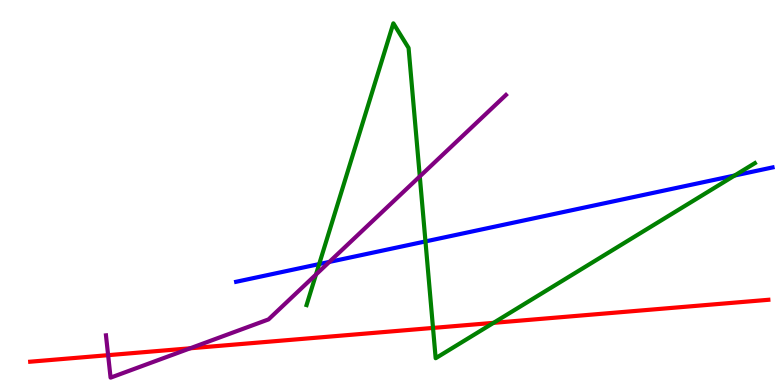[{'lines': ['blue', 'red'], 'intersections': []}, {'lines': ['green', 'red'], 'intersections': [{'x': 5.59, 'y': 1.48}, {'x': 6.37, 'y': 1.61}]}, {'lines': ['purple', 'red'], 'intersections': [{'x': 1.4, 'y': 0.775}, {'x': 2.45, 'y': 0.954}]}, {'lines': ['blue', 'green'], 'intersections': [{'x': 4.12, 'y': 3.14}, {'x': 5.49, 'y': 3.73}, {'x': 9.48, 'y': 5.44}]}, {'lines': ['blue', 'purple'], 'intersections': [{'x': 4.25, 'y': 3.2}]}, {'lines': ['green', 'purple'], 'intersections': [{'x': 4.08, 'y': 2.87}, {'x': 5.42, 'y': 5.42}]}]